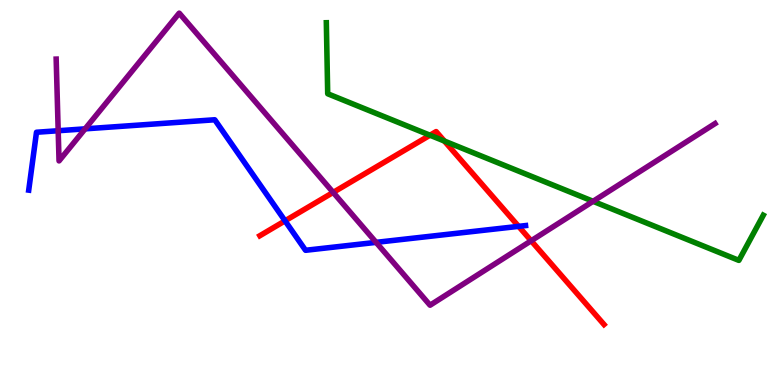[{'lines': ['blue', 'red'], 'intersections': [{'x': 3.68, 'y': 4.26}, {'x': 6.69, 'y': 4.12}]}, {'lines': ['green', 'red'], 'intersections': [{'x': 5.55, 'y': 6.49}, {'x': 5.73, 'y': 6.34}]}, {'lines': ['purple', 'red'], 'intersections': [{'x': 4.3, 'y': 5.0}, {'x': 6.85, 'y': 3.75}]}, {'lines': ['blue', 'green'], 'intersections': []}, {'lines': ['blue', 'purple'], 'intersections': [{'x': 0.751, 'y': 6.6}, {'x': 1.1, 'y': 6.65}, {'x': 4.85, 'y': 3.7}]}, {'lines': ['green', 'purple'], 'intersections': [{'x': 7.65, 'y': 4.77}]}]